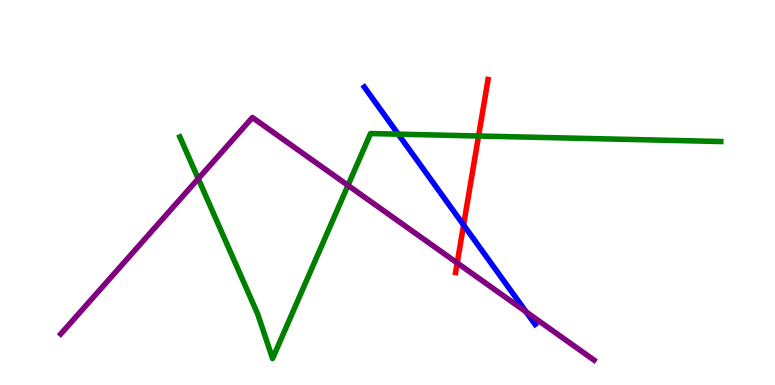[{'lines': ['blue', 'red'], 'intersections': [{'x': 5.98, 'y': 4.16}]}, {'lines': ['green', 'red'], 'intersections': [{'x': 6.17, 'y': 6.47}]}, {'lines': ['purple', 'red'], 'intersections': [{'x': 5.9, 'y': 3.17}]}, {'lines': ['blue', 'green'], 'intersections': [{'x': 5.14, 'y': 6.52}]}, {'lines': ['blue', 'purple'], 'intersections': [{'x': 6.79, 'y': 1.9}]}, {'lines': ['green', 'purple'], 'intersections': [{'x': 2.56, 'y': 5.36}, {'x': 4.49, 'y': 5.18}]}]